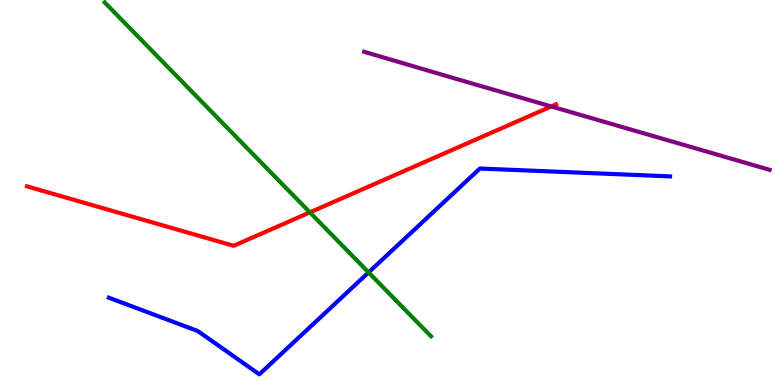[{'lines': ['blue', 'red'], 'intersections': []}, {'lines': ['green', 'red'], 'intersections': [{'x': 4.0, 'y': 4.48}]}, {'lines': ['purple', 'red'], 'intersections': [{'x': 7.11, 'y': 7.23}]}, {'lines': ['blue', 'green'], 'intersections': [{'x': 4.76, 'y': 2.92}]}, {'lines': ['blue', 'purple'], 'intersections': []}, {'lines': ['green', 'purple'], 'intersections': []}]